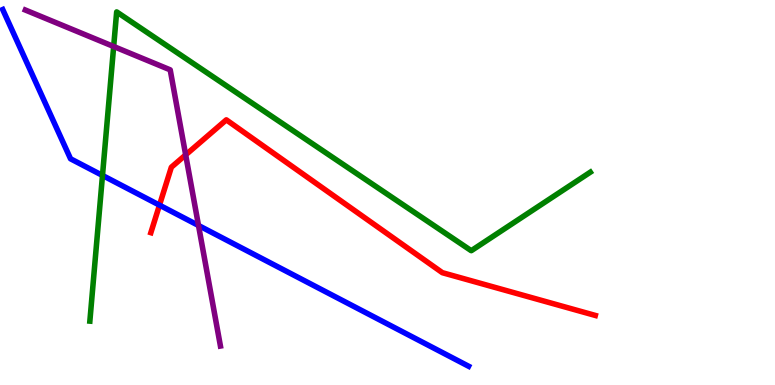[{'lines': ['blue', 'red'], 'intersections': [{'x': 2.06, 'y': 4.67}]}, {'lines': ['green', 'red'], 'intersections': []}, {'lines': ['purple', 'red'], 'intersections': [{'x': 2.4, 'y': 5.98}]}, {'lines': ['blue', 'green'], 'intersections': [{'x': 1.32, 'y': 5.44}]}, {'lines': ['blue', 'purple'], 'intersections': [{'x': 2.56, 'y': 4.14}]}, {'lines': ['green', 'purple'], 'intersections': [{'x': 1.47, 'y': 8.79}]}]